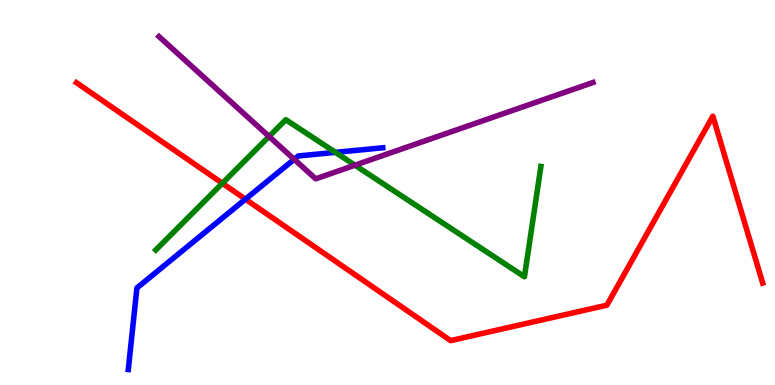[{'lines': ['blue', 'red'], 'intersections': [{'x': 3.17, 'y': 4.83}]}, {'lines': ['green', 'red'], 'intersections': [{'x': 2.87, 'y': 5.24}]}, {'lines': ['purple', 'red'], 'intersections': []}, {'lines': ['blue', 'green'], 'intersections': [{'x': 4.33, 'y': 6.04}]}, {'lines': ['blue', 'purple'], 'intersections': [{'x': 3.8, 'y': 5.86}]}, {'lines': ['green', 'purple'], 'intersections': [{'x': 3.47, 'y': 6.45}, {'x': 4.58, 'y': 5.71}]}]